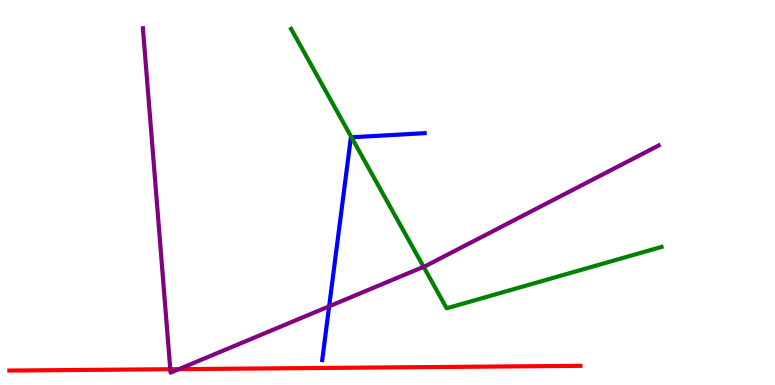[{'lines': ['blue', 'red'], 'intersections': []}, {'lines': ['green', 'red'], 'intersections': []}, {'lines': ['purple', 'red'], 'intersections': [{'x': 2.2, 'y': 0.41}, {'x': 2.31, 'y': 0.412}]}, {'lines': ['blue', 'green'], 'intersections': [{'x': 4.54, 'y': 6.43}]}, {'lines': ['blue', 'purple'], 'intersections': [{'x': 4.25, 'y': 2.04}]}, {'lines': ['green', 'purple'], 'intersections': [{'x': 5.47, 'y': 3.07}]}]